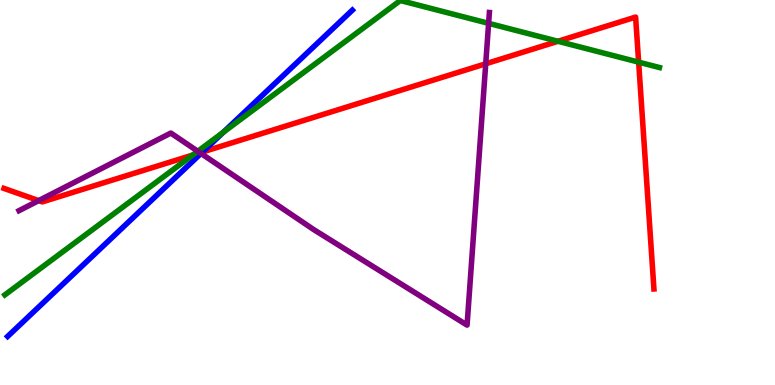[{'lines': ['blue', 'red'], 'intersections': [{'x': 2.61, 'y': 6.05}]}, {'lines': ['green', 'red'], 'intersections': [{'x': 2.49, 'y': 5.97}, {'x': 7.2, 'y': 8.93}, {'x': 8.24, 'y': 8.39}]}, {'lines': ['purple', 'red'], 'intersections': [{'x': 0.499, 'y': 4.79}, {'x': 2.58, 'y': 6.03}, {'x': 6.27, 'y': 8.34}]}, {'lines': ['blue', 'green'], 'intersections': [{'x': 2.88, 'y': 6.57}]}, {'lines': ['blue', 'purple'], 'intersections': [{'x': 2.59, 'y': 6.01}]}, {'lines': ['green', 'purple'], 'intersections': [{'x': 2.55, 'y': 6.07}, {'x': 6.3, 'y': 9.39}]}]